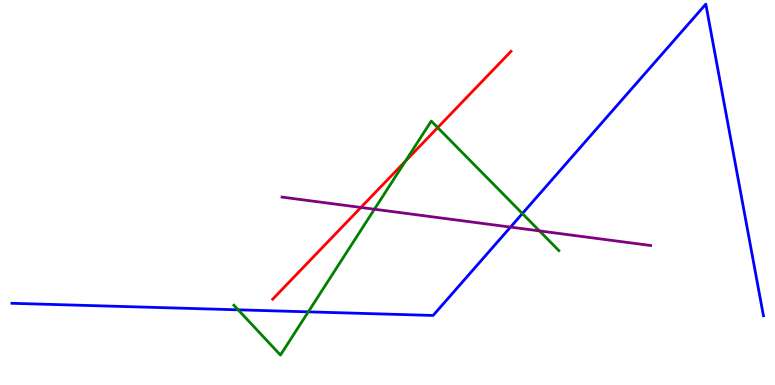[{'lines': ['blue', 'red'], 'intersections': []}, {'lines': ['green', 'red'], 'intersections': [{'x': 5.23, 'y': 5.81}, {'x': 5.65, 'y': 6.69}]}, {'lines': ['purple', 'red'], 'intersections': [{'x': 4.66, 'y': 4.61}]}, {'lines': ['blue', 'green'], 'intersections': [{'x': 3.07, 'y': 1.95}, {'x': 3.98, 'y': 1.9}, {'x': 6.74, 'y': 4.45}]}, {'lines': ['blue', 'purple'], 'intersections': [{'x': 6.59, 'y': 4.1}]}, {'lines': ['green', 'purple'], 'intersections': [{'x': 4.83, 'y': 4.57}, {'x': 6.96, 'y': 4.0}]}]